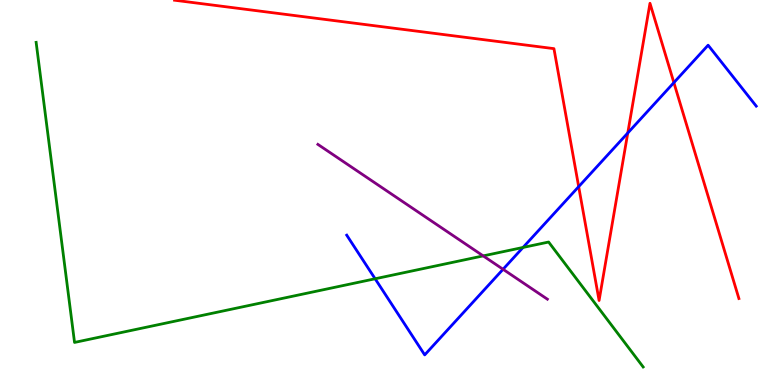[{'lines': ['blue', 'red'], 'intersections': [{'x': 7.47, 'y': 5.15}, {'x': 8.1, 'y': 6.55}, {'x': 8.7, 'y': 7.85}]}, {'lines': ['green', 'red'], 'intersections': []}, {'lines': ['purple', 'red'], 'intersections': []}, {'lines': ['blue', 'green'], 'intersections': [{'x': 4.84, 'y': 2.76}, {'x': 6.75, 'y': 3.57}]}, {'lines': ['blue', 'purple'], 'intersections': [{'x': 6.49, 'y': 3.01}]}, {'lines': ['green', 'purple'], 'intersections': [{'x': 6.23, 'y': 3.35}]}]